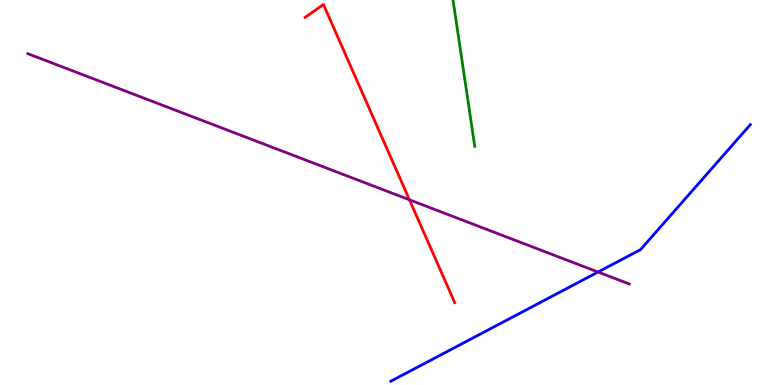[{'lines': ['blue', 'red'], 'intersections': []}, {'lines': ['green', 'red'], 'intersections': []}, {'lines': ['purple', 'red'], 'intersections': [{'x': 5.28, 'y': 4.81}]}, {'lines': ['blue', 'green'], 'intersections': []}, {'lines': ['blue', 'purple'], 'intersections': [{'x': 7.72, 'y': 2.93}]}, {'lines': ['green', 'purple'], 'intersections': []}]